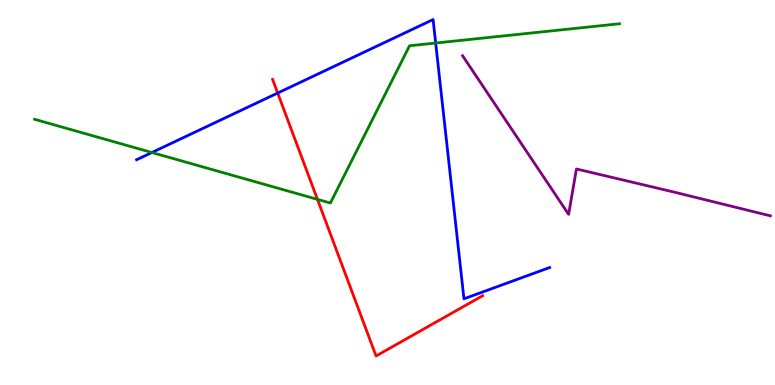[{'lines': ['blue', 'red'], 'intersections': [{'x': 3.58, 'y': 7.58}]}, {'lines': ['green', 'red'], 'intersections': [{'x': 4.1, 'y': 4.82}]}, {'lines': ['purple', 'red'], 'intersections': []}, {'lines': ['blue', 'green'], 'intersections': [{'x': 1.96, 'y': 6.04}, {'x': 5.62, 'y': 8.88}]}, {'lines': ['blue', 'purple'], 'intersections': []}, {'lines': ['green', 'purple'], 'intersections': []}]